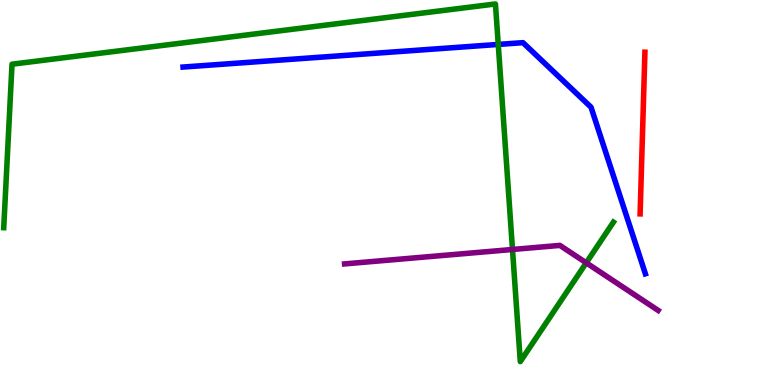[{'lines': ['blue', 'red'], 'intersections': []}, {'lines': ['green', 'red'], 'intersections': []}, {'lines': ['purple', 'red'], 'intersections': []}, {'lines': ['blue', 'green'], 'intersections': [{'x': 6.43, 'y': 8.85}]}, {'lines': ['blue', 'purple'], 'intersections': []}, {'lines': ['green', 'purple'], 'intersections': [{'x': 6.61, 'y': 3.52}, {'x': 7.56, 'y': 3.17}]}]